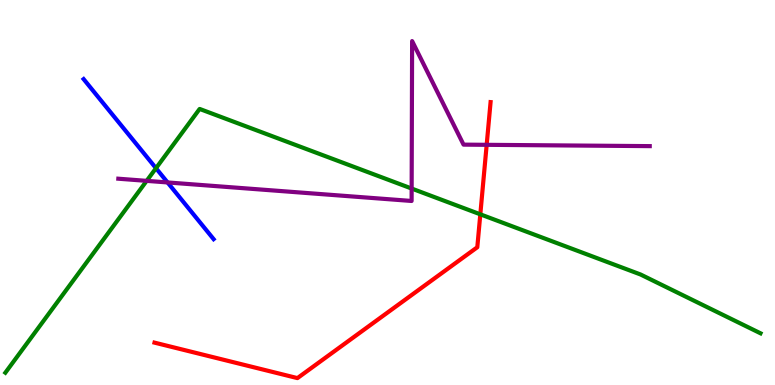[{'lines': ['blue', 'red'], 'intersections': []}, {'lines': ['green', 'red'], 'intersections': [{'x': 6.2, 'y': 4.43}]}, {'lines': ['purple', 'red'], 'intersections': [{'x': 6.28, 'y': 6.24}]}, {'lines': ['blue', 'green'], 'intersections': [{'x': 2.01, 'y': 5.63}]}, {'lines': ['blue', 'purple'], 'intersections': [{'x': 2.16, 'y': 5.26}]}, {'lines': ['green', 'purple'], 'intersections': [{'x': 1.89, 'y': 5.3}, {'x': 5.31, 'y': 5.1}]}]